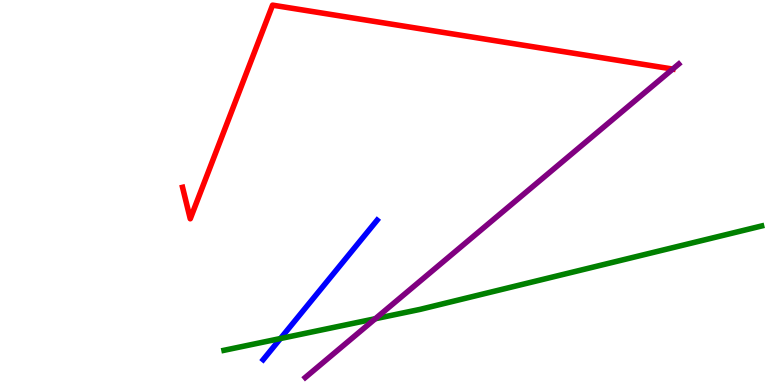[{'lines': ['blue', 'red'], 'intersections': []}, {'lines': ['green', 'red'], 'intersections': []}, {'lines': ['purple', 'red'], 'intersections': [{'x': 8.68, 'y': 8.21}]}, {'lines': ['blue', 'green'], 'intersections': [{'x': 3.62, 'y': 1.21}]}, {'lines': ['blue', 'purple'], 'intersections': []}, {'lines': ['green', 'purple'], 'intersections': [{'x': 4.84, 'y': 1.72}]}]